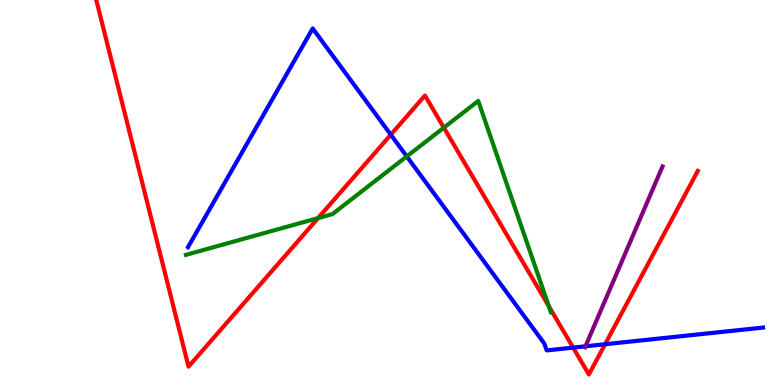[{'lines': ['blue', 'red'], 'intersections': [{'x': 5.04, 'y': 6.5}, {'x': 7.4, 'y': 0.971}, {'x': 7.81, 'y': 1.06}]}, {'lines': ['green', 'red'], 'intersections': [{'x': 4.1, 'y': 4.33}, {'x': 5.73, 'y': 6.68}, {'x': 7.08, 'y': 2.05}]}, {'lines': ['purple', 'red'], 'intersections': []}, {'lines': ['blue', 'green'], 'intersections': [{'x': 5.25, 'y': 5.94}]}, {'lines': ['blue', 'purple'], 'intersections': [{'x': 7.55, 'y': 1.01}]}, {'lines': ['green', 'purple'], 'intersections': []}]